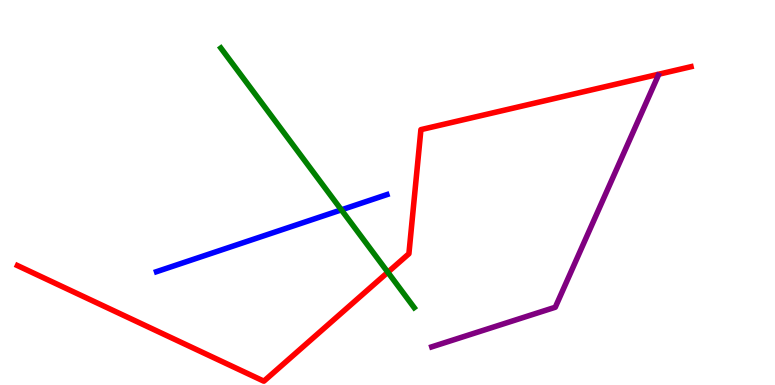[{'lines': ['blue', 'red'], 'intersections': []}, {'lines': ['green', 'red'], 'intersections': [{'x': 5.0, 'y': 2.93}]}, {'lines': ['purple', 'red'], 'intersections': []}, {'lines': ['blue', 'green'], 'intersections': [{'x': 4.4, 'y': 4.55}]}, {'lines': ['blue', 'purple'], 'intersections': []}, {'lines': ['green', 'purple'], 'intersections': []}]